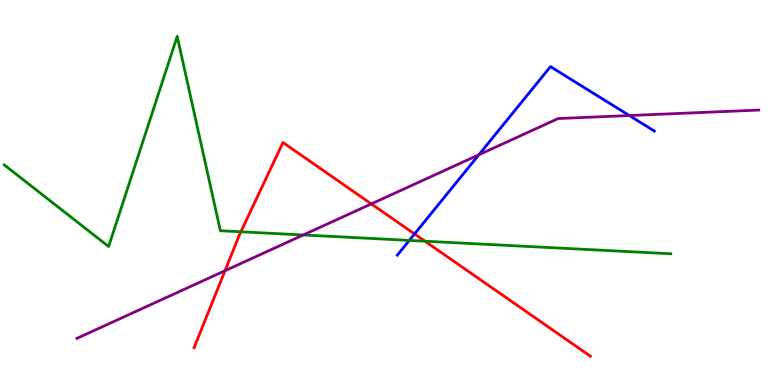[{'lines': ['blue', 'red'], 'intersections': [{'x': 5.35, 'y': 3.92}]}, {'lines': ['green', 'red'], 'intersections': [{'x': 3.11, 'y': 3.98}, {'x': 5.48, 'y': 3.74}]}, {'lines': ['purple', 'red'], 'intersections': [{'x': 2.9, 'y': 2.97}, {'x': 4.79, 'y': 4.7}]}, {'lines': ['blue', 'green'], 'intersections': [{'x': 5.28, 'y': 3.76}]}, {'lines': ['blue', 'purple'], 'intersections': [{'x': 6.18, 'y': 5.98}, {'x': 8.12, 'y': 7.0}]}, {'lines': ['green', 'purple'], 'intersections': [{'x': 3.91, 'y': 3.9}]}]